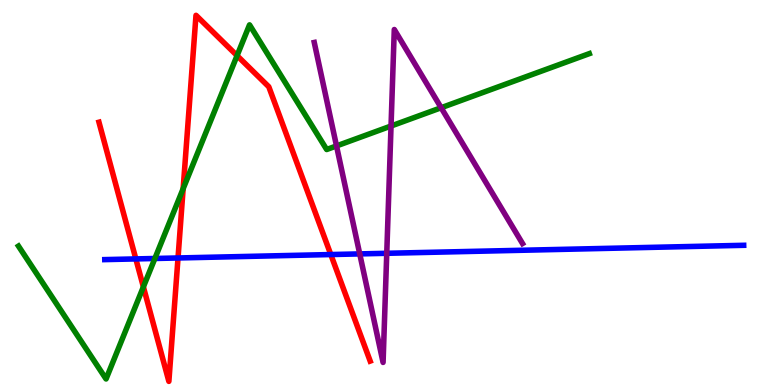[{'lines': ['blue', 'red'], 'intersections': [{'x': 1.75, 'y': 3.27}, {'x': 2.3, 'y': 3.3}, {'x': 4.27, 'y': 3.39}]}, {'lines': ['green', 'red'], 'intersections': [{'x': 1.85, 'y': 2.55}, {'x': 2.36, 'y': 5.1}, {'x': 3.06, 'y': 8.56}]}, {'lines': ['purple', 'red'], 'intersections': []}, {'lines': ['blue', 'green'], 'intersections': [{'x': 2.0, 'y': 3.29}]}, {'lines': ['blue', 'purple'], 'intersections': [{'x': 4.64, 'y': 3.41}, {'x': 4.99, 'y': 3.42}]}, {'lines': ['green', 'purple'], 'intersections': [{'x': 4.34, 'y': 6.21}, {'x': 5.05, 'y': 6.73}, {'x': 5.69, 'y': 7.2}]}]